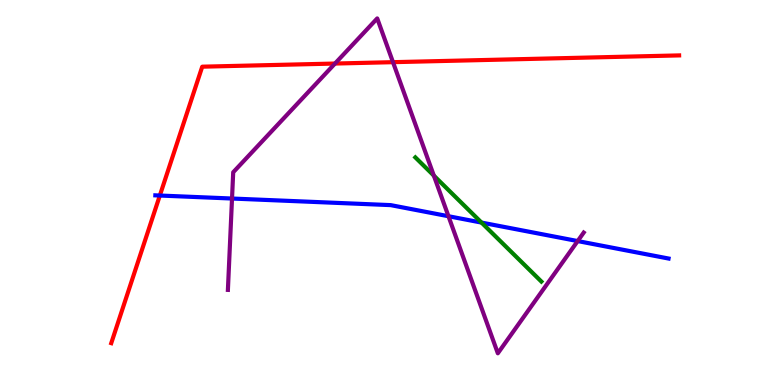[{'lines': ['blue', 'red'], 'intersections': [{'x': 2.06, 'y': 4.92}]}, {'lines': ['green', 'red'], 'intersections': []}, {'lines': ['purple', 'red'], 'intersections': [{'x': 4.32, 'y': 8.35}, {'x': 5.07, 'y': 8.39}]}, {'lines': ['blue', 'green'], 'intersections': [{'x': 6.21, 'y': 4.22}]}, {'lines': ['blue', 'purple'], 'intersections': [{'x': 2.99, 'y': 4.84}, {'x': 5.79, 'y': 4.38}, {'x': 7.45, 'y': 3.74}]}, {'lines': ['green', 'purple'], 'intersections': [{'x': 5.6, 'y': 5.44}]}]